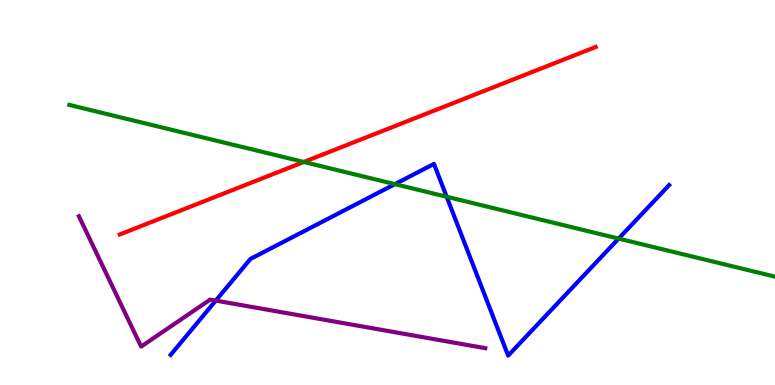[{'lines': ['blue', 'red'], 'intersections': []}, {'lines': ['green', 'red'], 'intersections': [{'x': 3.92, 'y': 5.79}]}, {'lines': ['purple', 'red'], 'intersections': []}, {'lines': ['blue', 'green'], 'intersections': [{'x': 5.1, 'y': 5.22}, {'x': 5.76, 'y': 4.89}, {'x': 7.98, 'y': 3.8}]}, {'lines': ['blue', 'purple'], 'intersections': [{'x': 2.78, 'y': 2.19}]}, {'lines': ['green', 'purple'], 'intersections': []}]